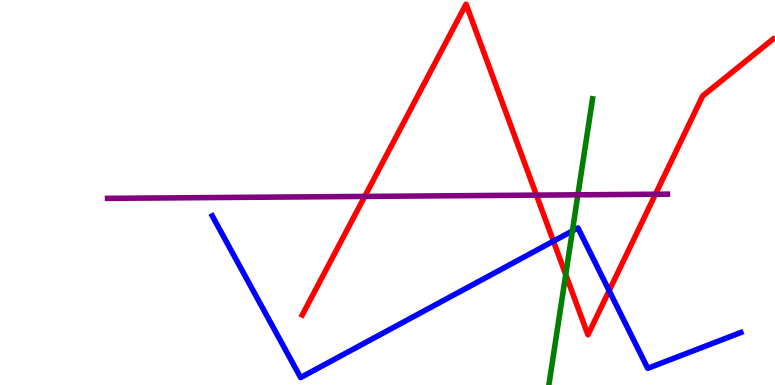[{'lines': ['blue', 'red'], 'intersections': [{'x': 7.14, 'y': 3.74}, {'x': 7.86, 'y': 2.45}]}, {'lines': ['green', 'red'], 'intersections': [{'x': 7.3, 'y': 2.87}]}, {'lines': ['purple', 'red'], 'intersections': [{'x': 4.71, 'y': 4.9}, {'x': 6.92, 'y': 4.93}, {'x': 8.46, 'y': 4.96}]}, {'lines': ['blue', 'green'], 'intersections': [{'x': 7.39, 'y': 4.0}]}, {'lines': ['blue', 'purple'], 'intersections': []}, {'lines': ['green', 'purple'], 'intersections': [{'x': 7.46, 'y': 4.94}]}]